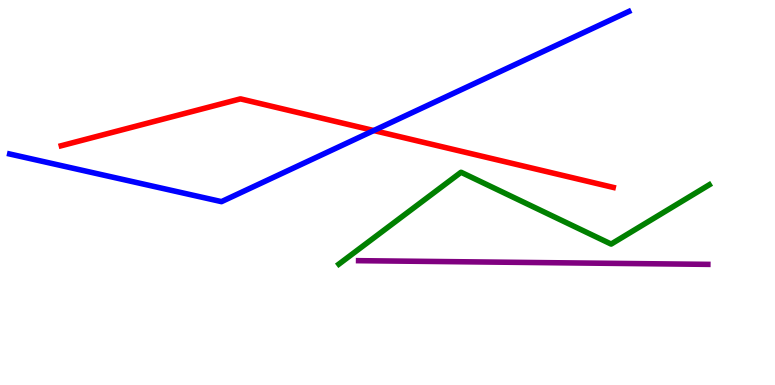[{'lines': ['blue', 'red'], 'intersections': [{'x': 4.82, 'y': 6.61}]}, {'lines': ['green', 'red'], 'intersections': []}, {'lines': ['purple', 'red'], 'intersections': []}, {'lines': ['blue', 'green'], 'intersections': []}, {'lines': ['blue', 'purple'], 'intersections': []}, {'lines': ['green', 'purple'], 'intersections': []}]